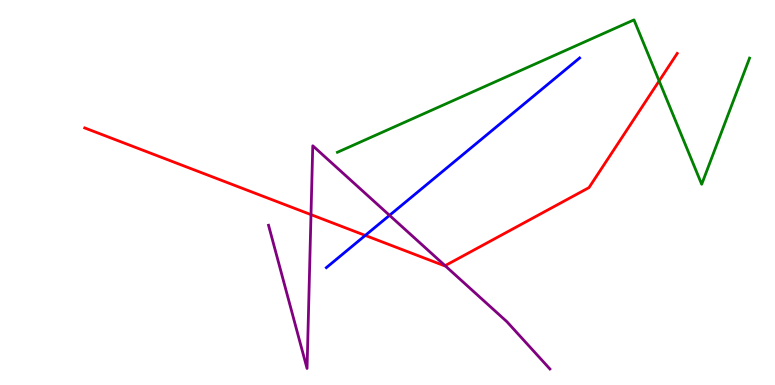[{'lines': ['blue', 'red'], 'intersections': [{'x': 4.71, 'y': 3.89}]}, {'lines': ['green', 'red'], 'intersections': [{'x': 8.51, 'y': 7.9}]}, {'lines': ['purple', 'red'], 'intersections': [{'x': 4.01, 'y': 4.43}, {'x': 5.74, 'y': 3.1}]}, {'lines': ['blue', 'green'], 'intersections': []}, {'lines': ['blue', 'purple'], 'intersections': [{'x': 5.03, 'y': 4.41}]}, {'lines': ['green', 'purple'], 'intersections': []}]